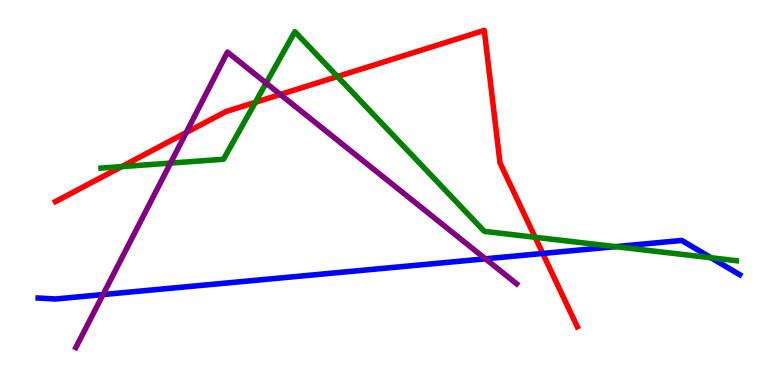[{'lines': ['blue', 'red'], 'intersections': [{'x': 7.0, 'y': 3.42}]}, {'lines': ['green', 'red'], 'intersections': [{'x': 1.57, 'y': 5.67}, {'x': 3.29, 'y': 7.34}, {'x': 4.35, 'y': 8.01}, {'x': 6.9, 'y': 3.84}]}, {'lines': ['purple', 'red'], 'intersections': [{'x': 2.4, 'y': 6.56}, {'x': 3.62, 'y': 7.55}]}, {'lines': ['blue', 'green'], 'intersections': [{'x': 7.94, 'y': 3.59}, {'x': 9.17, 'y': 3.3}]}, {'lines': ['blue', 'purple'], 'intersections': [{'x': 1.33, 'y': 2.35}, {'x': 6.26, 'y': 3.28}]}, {'lines': ['green', 'purple'], 'intersections': [{'x': 2.2, 'y': 5.76}, {'x': 3.43, 'y': 7.84}]}]